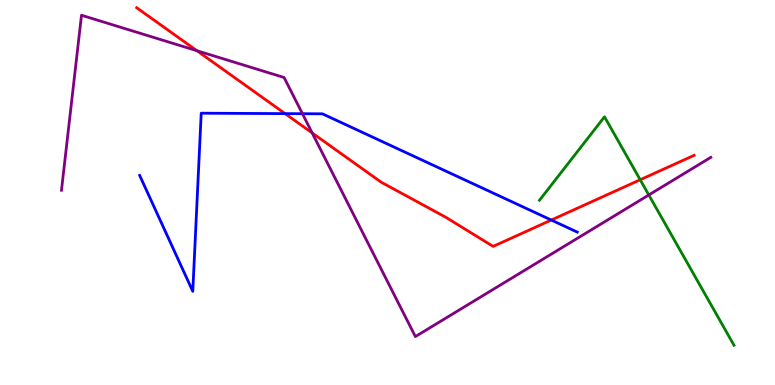[{'lines': ['blue', 'red'], 'intersections': [{'x': 3.68, 'y': 7.05}, {'x': 7.11, 'y': 4.28}]}, {'lines': ['green', 'red'], 'intersections': [{'x': 8.26, 'y': 5.33}]}, {'lines': ['purple', 'red'], 'intersections': [{'x': 2.54, 'y': 8.68}, {'x': 4.03, 'y': 6.55}]}, {'lines': ['blue', 'green'], 'intersections': []}, {'lines': ['blue', 'purple'], 'intersections': [{'x': 3.9, 'y': 7.05}]}, {'lines': ['green', 'purple'], 'intersections': [{'x': 8.37, 'y': 4.94}]}]